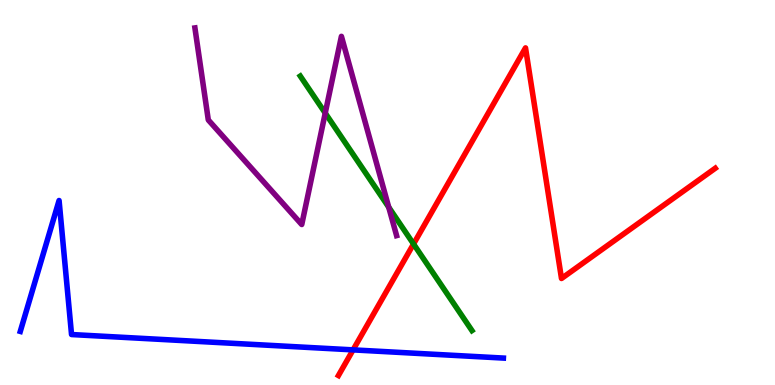[{'lines': ['blue', 'red'], 'intersections': [{'x': 4.56, 'y': 0.912}]}, {'lines': ['green', 'red'], 'intersections': [{'x': 5.34, 'y': 3.66}]}, {'lines': ['purple', 'red'], 'intersections': []}, {'lines': ['blue', 'green'], 'intersections': []}, {'lines': ['blue', 'purple'], 'intersections': []}, {'lines': ['green', 'purple'], 'intersections': [{'x': 4.2, 'y': 7.06}, {'x': 5.02, 'y': 4.62}]}]